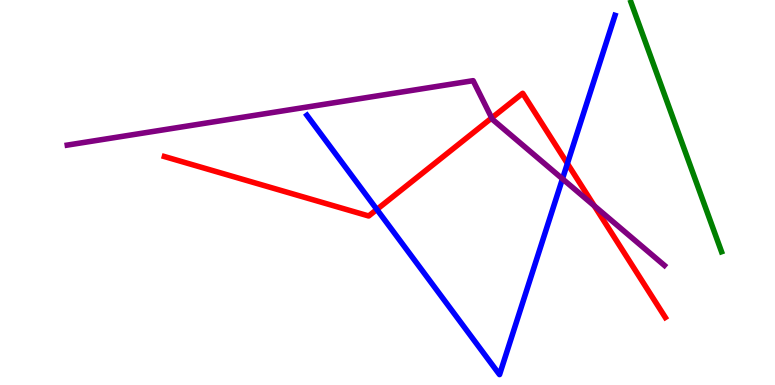[{'lines': ['blue', 'red'], 'intersections': [{'x': 4.86, 'y': 4.56}, {'x': 7.32, 'y': 5.75}]}, {'lines': ['green', 'red'], 'intersections': []}, {'lines': ['purple', 'red'], 'intersections': [{'x': 6.34, 'y': 6.94}, {'x': 7.67, 'y': 4.65}]}, {'lines': ['blue', 'green'], 'intersections': []}, {'lines': ['blue', 'purple'], 'intersections': [{'x': 7.26, 'y': 5.35}]}, {'lines': ['green', 'purple'], 'intersections': []}]